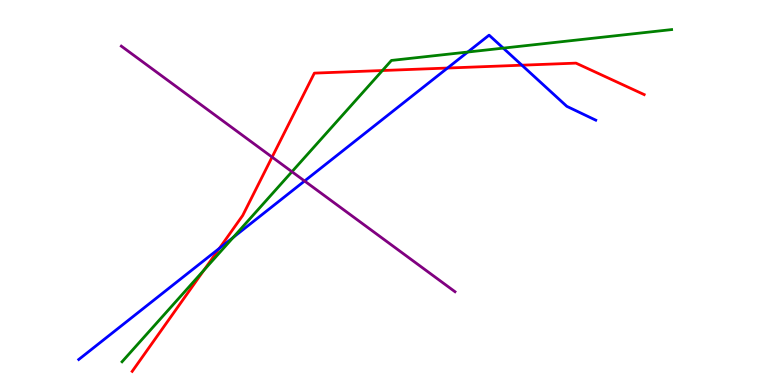[{'lines': ['blue', 'red'], 'intersections': [{'x': 2.83, 'y': 3.55}, {'x': 5.77, 'y': 8.23}, {'x': 6.73, 'y': 8.31}]}, {'lines': ['green', 'red'], 'intersections': [{'x': 2.63, 'y': 2.98}, {'x': 4.93, 'y': 8.17}]}, {'lines': ['purple', 'red'], 'intersections': [{'x': 3.51, 'y': 5.92}]}, {'lines': ['blue', 'green'], 'intersections': [{'x': 3.01, 'y': 3.83}, {'x': 6.04, 'y': 8.65}, {'x': 6.49, 'y': 8.75}]}, {'lines': ['blue', 'purple'], 'intersections': [{'x': 3.93, 'y': 5.3}]}, {'lines': ['green', 'purple'], 'intersections': [{'x': 3.77, 'y': 5.54}]}]